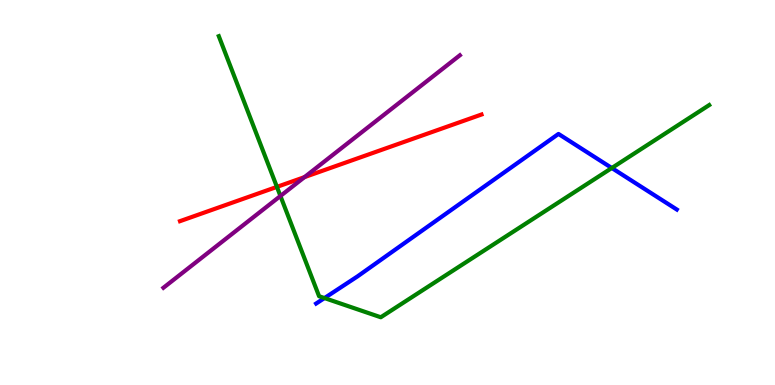[{'lines': ['blue', 'red'], 'intersections': []}, {'lines': ['green', 'red'], 'intersections': [{'x': 3.57, 'y': 5.15}]}, {'lines': ['purple', 'red'], 'intersections': [{'x': 3.93, 'y': 5.4}]}, {'lines': ['blue', 'green'], 'intersections': [{'x': 4.19, 'y': 2.26}, {'x': 7.89, 'y': 5.64}]}, {'lines': ['blue', 'purple'], 'intersections': []}, {'lines': ['green', 'purple'], 'intersections': [{'x': 3.62, 'y': 4.91}]}]